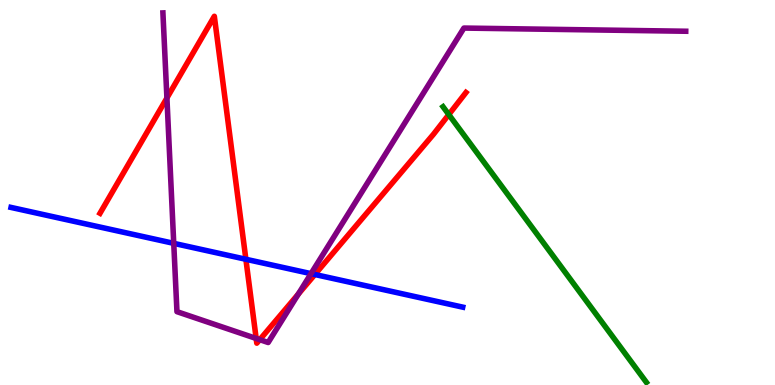[{'lines': ['blue', 'red'], 'intersections': [{'x': 3.17, 'y': 3.27}, {'x': 4.06, 'y': 2.87}]}, {'lines': ['green', 'red'], 'intersections': [{'x': 5.79, 'y': 7.02}]}, {'lines': ['purple', 'red'], 'intersections': [{'x': 2.15, 'y': 7.46}, {'x': 3.31, 'y': 1.21}, {'x': 3.35, 'y': 1.18}, {'x': 3.85, 'y': 2.36}]}, {'lines': ['blue', 'green'], 'intersections': []}, {'lines': ['blue', 'purple'], 'intersections': [{'x': 2.24, 'y': 3.68}, {'x': 4.01, 'y': 2.89}]}, {'lines': ['green', 'purple'], 'intersections': []}]